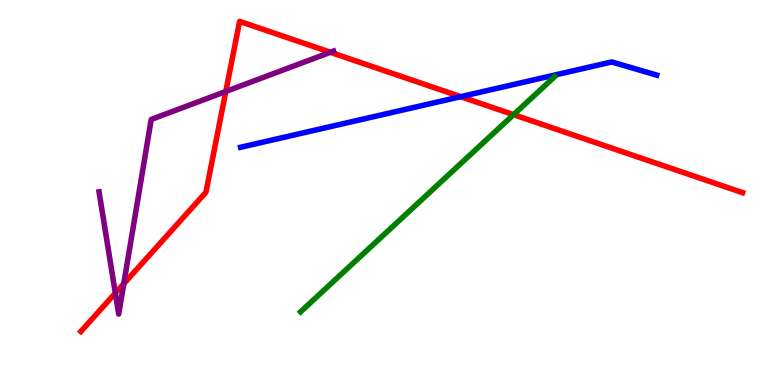[{'lines': ['blue', 'red'], 'intersections': [{'x': 5.94, 'y': 7.49}]}, {'lines': ['green', 'red'], 'intersections': [{'x': 6.63, 'y': 7.02}]}, {'lines': ['purple', 'red'], 'intersections': [{'x': 1.49, 'y': 2.39}, {'x': 1.6, 'y': 2.63}, {'x': 2.91, 'y': 7.62}, {'x': 4.26, 'y': 8.64}]}, {'lines': ['blue', 'green'], 'intersections': []}, {'lines': ['blue', 'purple'], 'intersections': []}, {'lines': ['green', 'purple'], 'intersections': []}]